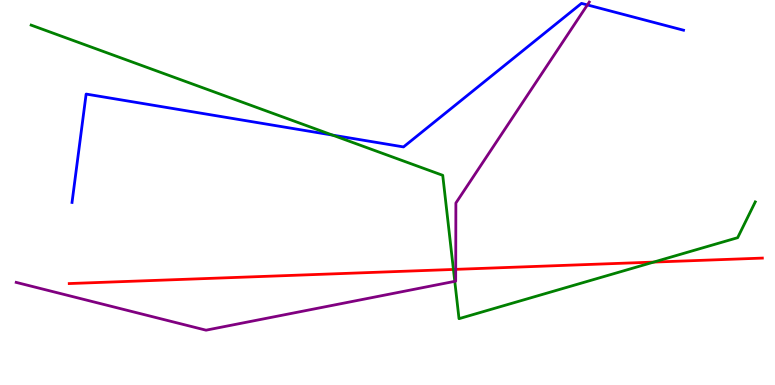[{'lines': ['blue', 'red'], 'intersections': []}, {'lines': ['green', 'red'], 'intersections': [{'x': 5.85, 'y': 3.0}, {'x': 8.43, 'y': 3.19}]}, {'lines': ['purple', 'red'], 'intersections': [{'x': 5.88, 'y': 3.0}]}, {'lines': ['blue', 'green'], 'intersections': [{'x': 4.29, 'y': 6.49}]}, {'lines': ['blue', 'purple'], 'intersections': [{'x': 7.58, 'y': 9.87}]}, {'lines': ['green', 'purple'], 'intersections': [{'x': 5.87, 'y': 2.69}]}]